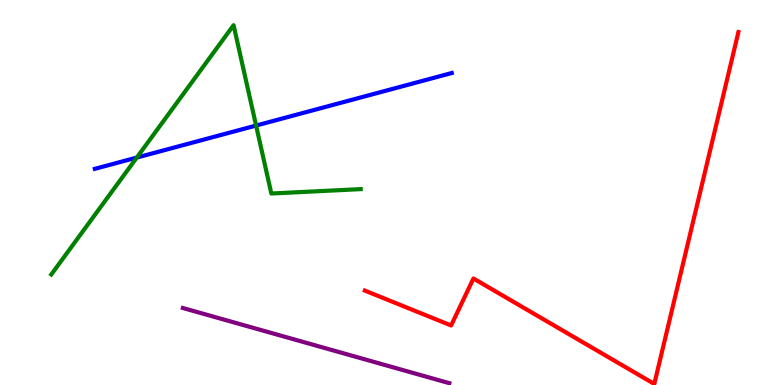[{'lines': ['blue', 'red'], 'intersections': []}, {'lines': ['green', 'red'], 'intersections': []}, {'lines': ['purple', 'red'], 'intersections': []}, {'lines': ['blue', 'green'], 'intersections': [{'x': 1.77, 'y': 5.91}, {'x': 3.3, 'y': 6.74}]}, {'lines': ['blue', 'purple'], 'intersections': []}, {'lines': ['green', 'purple'], 'intersections': []}]